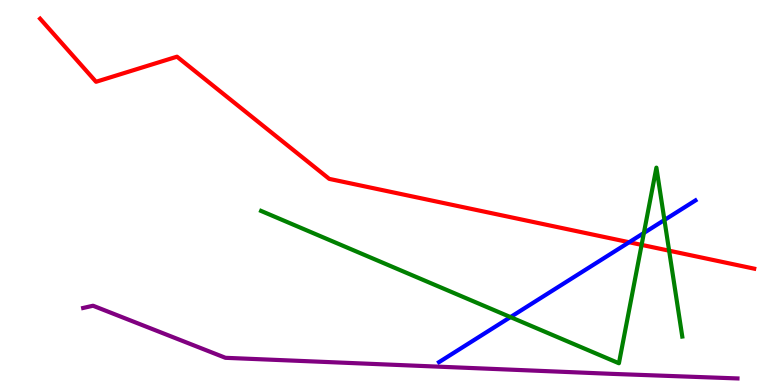[{'lines': ['blue', 'red'], 'intersections': [{'x': 8.12, 'y': 3.71}]}, {'lines': ['green', 'red'], 'intersections': [{'x': 8.28, 'y': 3.64}, {'x': 8.63, 'y': 3.49}]}, {'lines': ['purple', 'red'], 'intersections': []}, {'lines': ['blue', 'green'], 'intersections': [{'x': 6.59, 'y': 1.76}, {'x': 8.31, 'y': 3.95}, {'x': 8.57, 'y': 4.29}]}, {'lines': ['blue', 'purple'], 'intersections': []}, {'lines': ['green', 'purple'], 'intersections': []}]